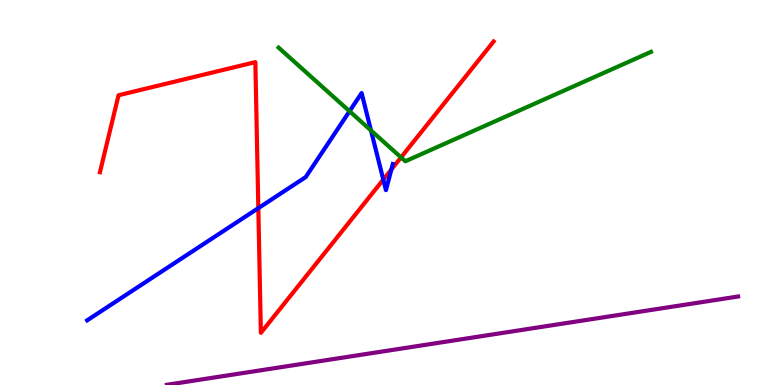[{'lines': ['blue', 'red'], 'intersections': [{'x': 3.33, 'y': 4.59}, {'x': 4.95, 'y': 5.34}, {'x': 5.05, 'y': 5.6}]}, {'lines': ['green', 'red'], 'intersections': [{'x': 5.17, 'y': 5.91}]}, {'lines': ['purple', 'red'], 'intersections': []}, {'lines': ['blue', 'green'], 'intersections': [{'x': 4.51, 'y': 7.11}, {'x': 4.79, 'y': 6.61}]}, {'lines': ['blue', 'purple'], 'intersections': []}, {'lines': ['green', 'purple'], 'intersections': []}]